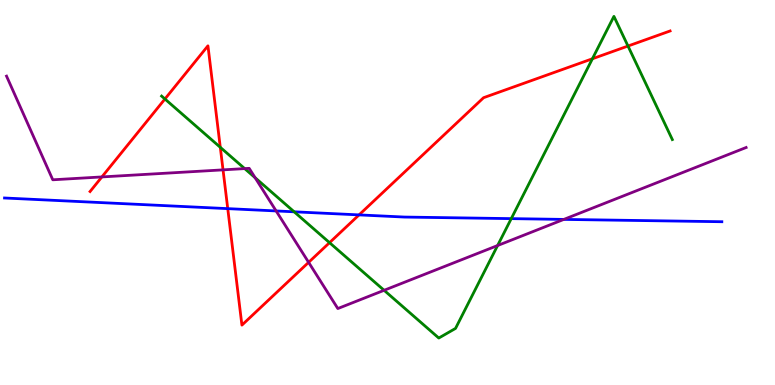[{'lines': ['blue', 'red'], 'intersections': [{'x': 2.94, 'y': 4.58}, {'x': 4.63, 'y': 4.42}]}, {'lines': ['green', 'red'], 'intersections': [{'x': 2.13, 'y': 7.43}, {'x': 2.84, 'y': 6.17}, {'x': 4.25, 'y': 3.7}, {'x': 7.64, 'y': 8.47}, {'x': 8.1, 'y': 8.8}]}, {'lines': ['purple', 'red'], 'intersections': [{'x': 1.31, 'y': 5.4}, {'x': 2.88, 'y': 5.59}, {'x': 3.98, 'y': 3.19}]}, {'lines': ['blue', 'green'], 'intersections': [{'x': 3.8, 'y': 4.5}, {'x': 6.6, 'y': 4.32}]}, {'lines': ['blue', 'purple'], 'intersections': [{'x': 3.56, 'y': 4.52}, {'x': 7.28, 'y': 4.3}]}, {'lines': ['green', 'purple'], 'intersections': [{'x': 3.16, 'y': 5.62}, {'x': 3.29, 'y': 5.38}, {'x': 4.96, 'y': 2.46}, {'x': 6.42, 'y': 3.62}]}]